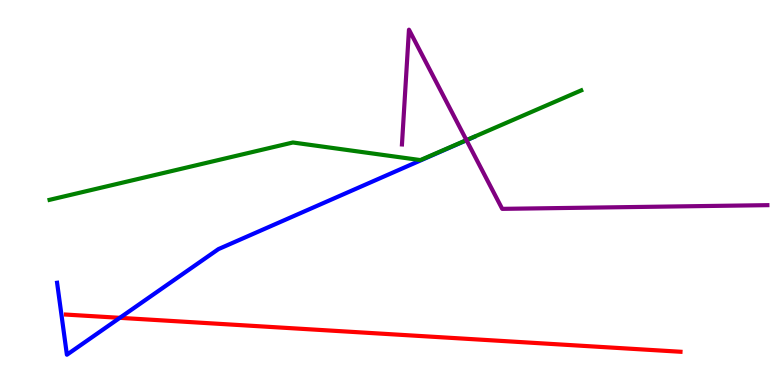[{'lines': ['blue', 'red'], 'intersections': [{'x': 1.55, 'y': 1.74}]}, {'lines': ['green', 'red'], 'intersections': []}, {'lines': ['purple', 'red'], 'intersections': []}, {'lines': ['blue', 'green'], 'intersections': []}, {'lines': ['blue', 'purple'], 'intersections': [{'x': 6.02, 'y': 6.36}]}, {'lines': ['green', 'purple'], 'intersections': [{'x': 6.02, 'y': 6.36}]}]